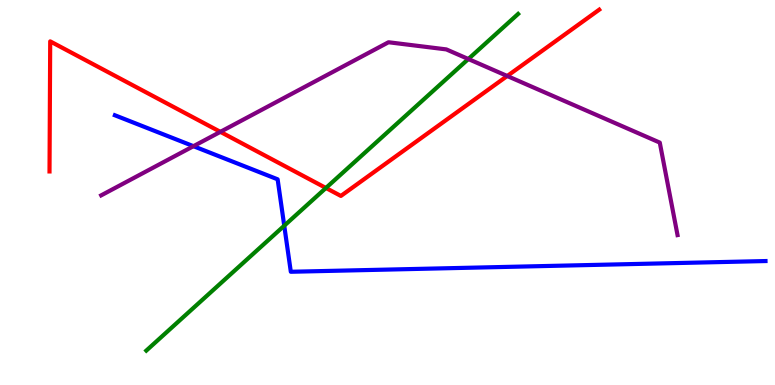[{'lines': ['blue', 'red'], 'intersections': []}, {'lines': ['green', 'red'], 'intersections': [{'x': 4.21, 'y': 5.12}]}, {'lines': ['purple', 'red'], 'intersections': [{'x': 2.84, 'y': 6.58}, {'x': 6.54, 'y': 8.03}]}, {'lines': ['blue', 'green'], 'intersections': [{'x': 3.67, 'y': 4.14}]}, {'lines': ['blue', 'purple'], 'intersections': [{'x': 2.5, 'y': 6.2}]}, {'lines': ['green', 'purple'], 'intersections': [{'x': 6.04, 'y': 8.47}]}]